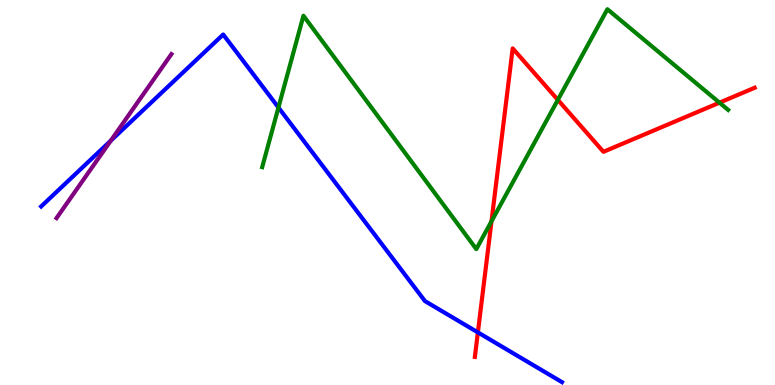[{'lines': ['blue', 'red'], 'intersections': [{'x': 6.17, 'y': 1.37}]}, {'lines': ['green', 'red'], 'intersections': [{'x': 6.34, 'y': 4.25}, {'x': 7.2, 'y': 7.41}, {'x': 9.28, 'y': 7.33}]}, {'lines': ['purple', 'red'], 'intersections': []}, {'lines': ['blue', 'green'], 'intersections': [{'x': 3.59, 'y': 7.21}]}, {'lines': ['blue', 'purple'], 'intersections': [{'x': 1.43, 'y': 6.34}]}, {'lines': ['green', 'purple'], 'intersections': []}]